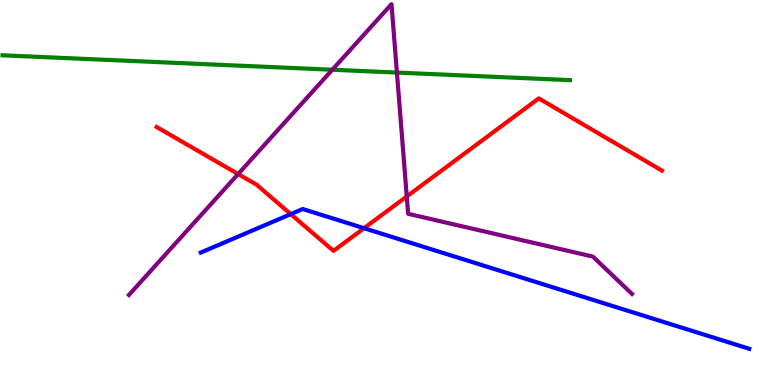[{'lines': ['blue', 'red'], 'intersections': [{'x': 3.75, 'y': 4.44}, {'x': 4.7, 'y': 4.07}]}, {'lines': ['green', 'red'], 'intersections': []}, {'lines': ['purple', 'red'], 'intersections': [{'x': 3.07, 'y': 5.48}, {'x': 5.25, 'y': 4.9}]}, {'lines': ['blue', 'green'], 'intersections': []}, {'lines': ['blue', 'purple'], 'intersections': []}, {'lines': ['green', 'purple'], 'intersections': [{'x': 4.29, 'y': 8.19}, {'x': 5.12, 'y': 8.12}]}]